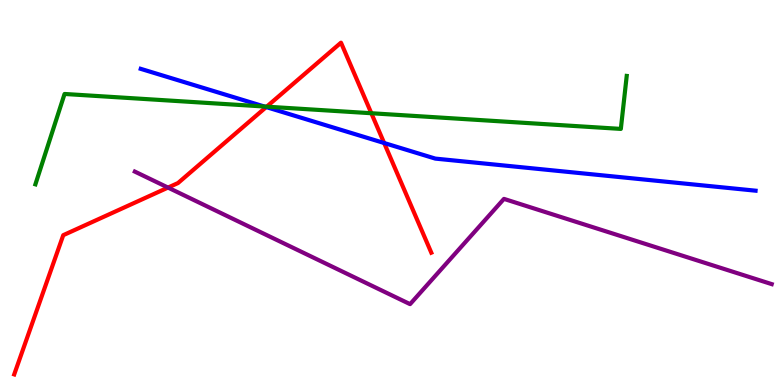[{'lines': ['blue', 'red'], 'intersections': [{'x': 3.43, 'y': 7.22}, {'x': 4.96, 'y': 6.29}]}, {'lines': ['green', 'red'], 'intersections': [{'x': 3.44, 'y': 7.23}, {'x': 4.79, 'y': 7.06}]}, {'lines': ['purple', 'red'], 'intersections': [{'x': 2.17, 'y': 5.13}]}, {'lines': ['blue', 'green'], 'intersections': [{'x': 3.41, 'y': 7.23}]}, {'lines': ['blue', 'purple'], 'intersections': []}, {'lines': ['green', 'purple'], 'intersections': []}]